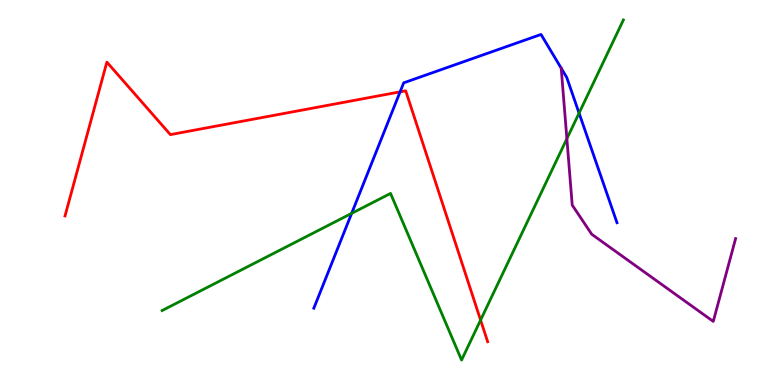[{'lines': ['blue', 'red'], 'intersections': [{'x': 5.16, 'y': 7.61}]}, {'lines': ['green', 'red'], 'intersections': [{'x': 6.2, 'y': 1.69}]}, {'lines': ['purple', 'red'], 'intersections': []}, {'lines': ['blue', 'green'], 'intersections': [{'x': 4.54, 'y': 4.46}, {'x': 7.47, 'y': 7.06}]}, {'lines': ['blue', 'purple'], 'intersections': []}, {'lines': ['green', 'purple'], 'intersections': [{'x': 7.31, 'y': 6.4}]}]